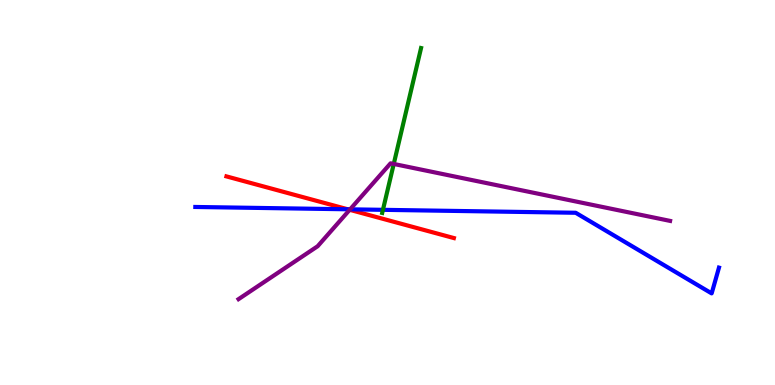[{'lines': ['blue', 'red'], 'intersections': [{'x': 4.49, 'y': 4.56}]}, {'lines': ['green', 'red'], 'intersections': []}, {'lines': ['purple', 'red'], 'intersections': [{'x': 4.51, 'y': 4.55}]}, {'lines': ['blue', 'green'], 'intersections': [{'x': 4.94, 'y': 4.55}]}, {'lines': ['blue', 'purple'], 'intersections': [{'x': 4.52, 'y': 4.56}]}, {'lines': ['green', 'purple'], 'intersections': [{'x': 5.08, 'y': 5.74}]}]